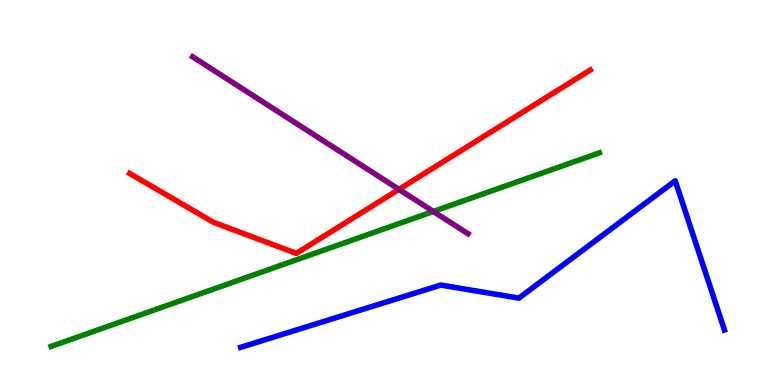[{'lines': ['blue', 'red'], 'intersections': []}, {'lines': ['green', 'red'], 'intersections': []}, {'lines': ['purple', 'red'], 'intersections': [{'x': 5.15, 'y': 5.08}]}, {'lines': ['blue', 'green'], 'intersections': []}, {'lines': ['blue', 'purple'], 'intersections': []}, {'lines': ['green', 'purple'], 'intersections': [{'x': 5.59, 'y': 4.51}]}]